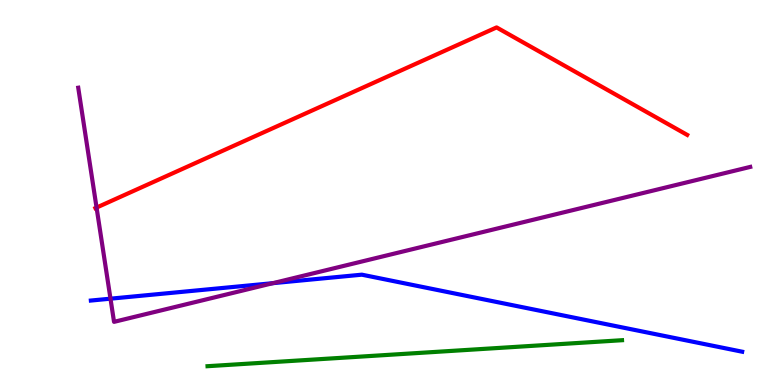[{'lines': ['blue', 'red'], 'intersections': []}, {'lines': ['green', 'red'], 'intersections': []}, {'lines': ['purple', 'red'], 'intersections': [{'x': 1.25, 'y': 4.61}]}, {'lines': ['blue', 'green'], 'intersections': []}, {'lines': ['blue', 'purple'], 'intersections': [{'x': 1.43, 'y': 2.24}, {'x': 3.52, 'y': 2.64}]}, {'lines': ['green', 'purple'], 'intersections': []}]